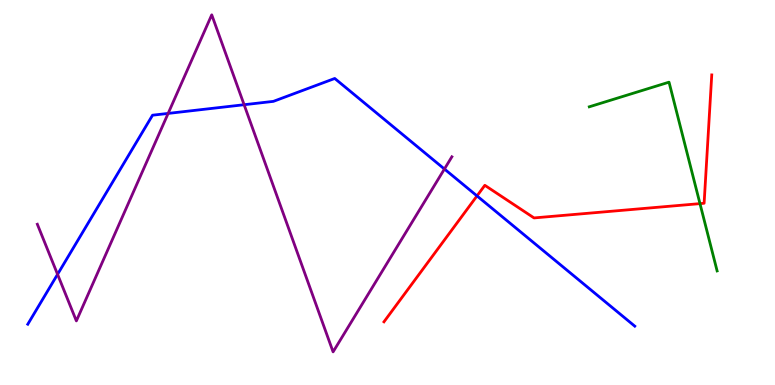[{'lines': ['blue', 'red'], 'intersections': [{'x': 6.15, 'y': 4.91}]}, {'lines': ['green', 'red'], 'intersections': [{'x': 9.03, 'y': 4.71}]}, {'lines': ['purple', 'red'], 'intersections': []}, {'lines': ['blue', 'green'], 'intersections': []}, {'lines': ['blue', 'purple'], 'intersections': [{'x': 0.743, 'y': 2.87}, {'x': 2.17, 'y': 7.05}, {'x': 3.15, 'y': 7.28}, {'x': 5.73, 'y': 5.61}]}, {'lines': ['green', 'purple'], 'intersections': []}]